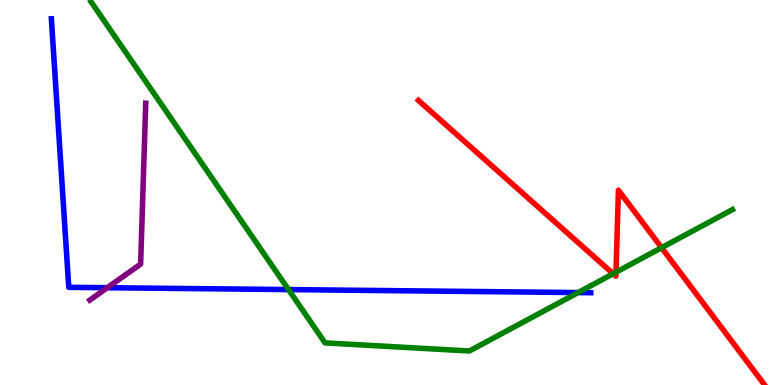[{'lines': ['blue', 'red'], 'intersections': []}, {'lines': ['green', 'red'], 'intersections': [{'x': 7.91, 'y': 2.89}, {'x': 7.95, 'y': 2.93}, {'x': 8.54, 'y': 3.57}]}, {'lines': ['purple', 'red'], 'intersections': []}, {'lines': ['blue', 'green'], 'intersections': [{'x': 3.72, 'y': 2.48}, {'x': 7.46, 'y': 2.4}]}, {'lines': ['blue', 'purple'], 'intersections': [{'x': 1.38, 'y': 2.53}]}, {'lines': ['green', 'purple'], 'intersections': []}]